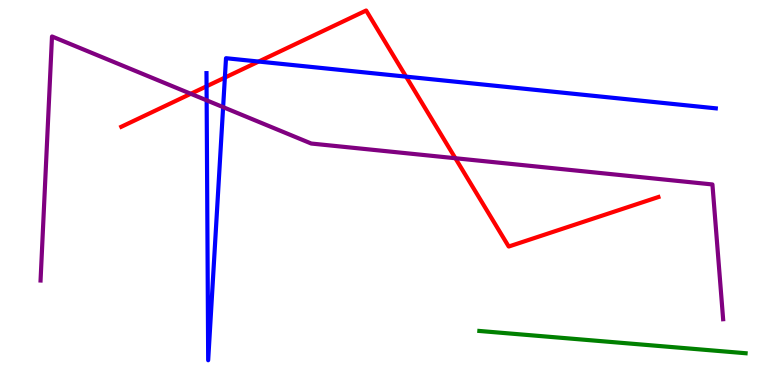[{'lines': ['blue', 'red'], 'intersections': [{'x': 2.67, 'y': 7.76}, {'x': 2.9, 'y': 7.98}, {'x': 3.34, 'y': 8.4}, {'x': 5.24, 'y': 8.01}]}, {'lines': ['green', 'red'], 'intersections': []}, {'lines': ['purple', 'red'], 'intersections': [{'x': 2.46, 'y': 7.56}, {'x': 5.88, 'y': 5.89}]}, {'lines': ['blue', 'green'], 'intersections': []}, {'lines': ['blue', 'purple'], 'intersections': [{'x': 2.67, 'y': 7.39}, {'x': 2.88, 'y': 7.22}]}, {'lines': ['green', 'purple'], 'intersections': []}]